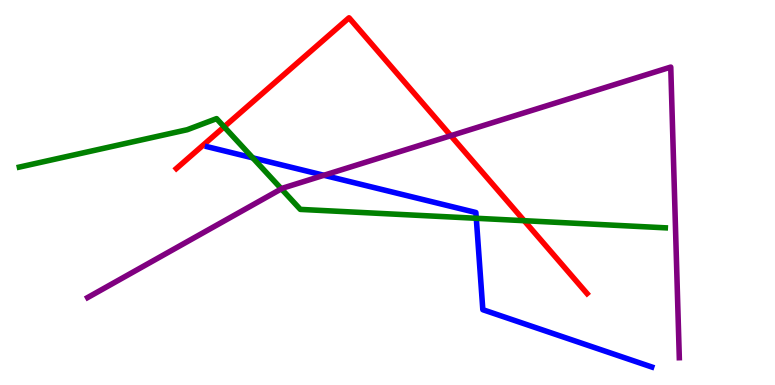[{'lines': ['blue', 'red'], 'intersections': []}, {'lines': ['green', 'red'], 'intersections': [{'x': 2.89, 'y': 6.71}, {'x': 6.76, 'y': 4.27}]}, {'lines': ['purple', 'red'], 'intersections': [{'x': 5.82, 'y': 6.48}]}, {'lines': ['blue', 'green'], 'intersections': [{'x': 3.26, 'y': 5.9}, {'x': 6.15, 'y': 4.33}]}, {'lines': ['blue', 'purple'], 'intersections': [{'x': 4.18, 'y': 5.45}]}, {'lines': ['green', 'purple'], 'intersections': [{'x': 3.63, 'y': 5.09}]}]